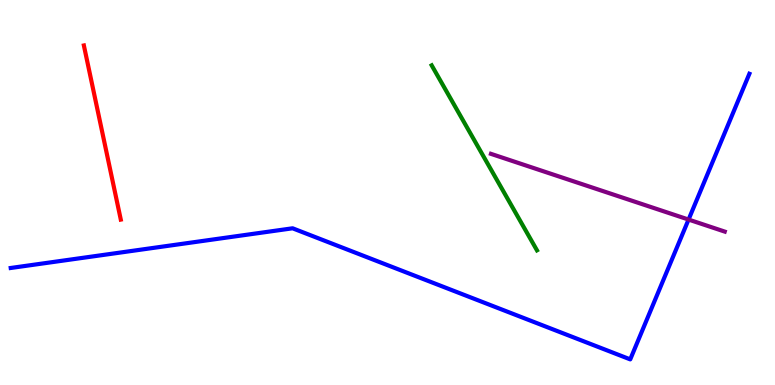[{'lines': ['blue', 'red'], 'intersections': []}, {'lines': ['green', 'red'], 'intersections': []}, {'lines': ['purple', 'red'], 'intersections': []}, {'lines': ['blue', 'green'], 'intersections': []}, {'lines': ['blue', 'purple'], 'intersections': [{'x': 8.88, 'y': 4.3}]}, {'lines': ['green', 'purple'], 'intersections': []}]